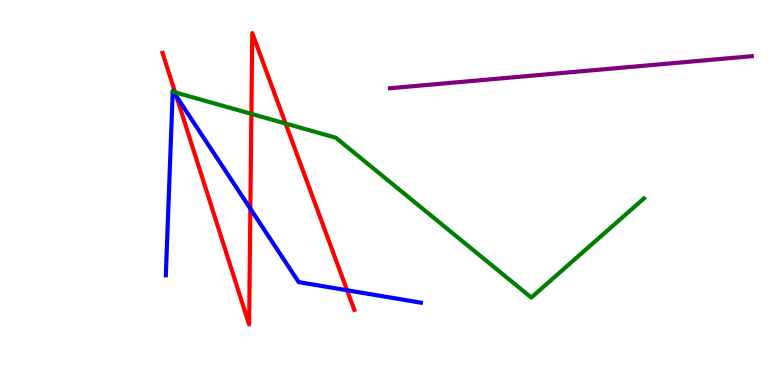[{'lines': ['blue', 'red'], 'intersections': [{'x': 2.28, 'y': 7.5}, {'x': 3.23, 'y': 4.58}, {'x': 4.48, 'y': 2.46}]}, {'lines': ['green', 'red'], 'intersections': [{'x': 2.26, 'y': 7.6}, {'x': 3.24, 'y': 7.04}, {'x': 3.69, 'y': 6.79}]}, {'lines': ['purple', 'red'], 'intersections': []}, {'lines': ['blue', 'green'], 'intersections': [{'x': 2.23, 'y': 7.62}, {'x': 2.24, 'y': 7.61}]}, {'lines': ['blue', 'purple'], 'intersections': []}, {'lines': ['green', 'purple'], 'intersections': []}]